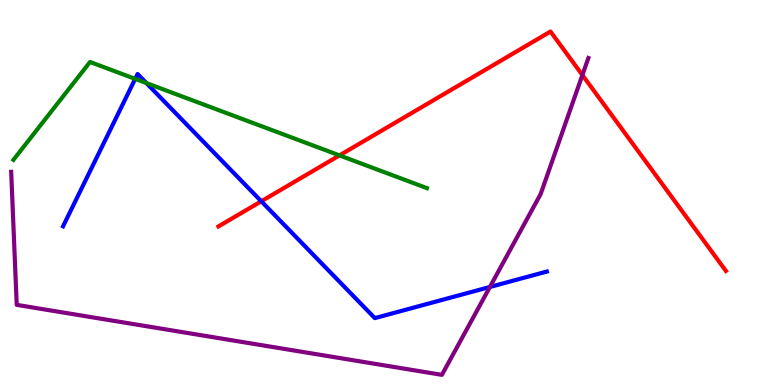[{'lines': ['blue', 'red'], 'intersections': [{'x': 3.37, 'y': 4.77}]}, {'lines': ['green', 'red'], 'intersections': [{'x': 4.38, 'y': 5.96}]}, {'lines': ['purple', 'red'], 'intersections': [{'x': 7.51, 'y': 8.05}]}, {'lines': ['blue', 'green'], 'intersections': [{'x': 1.74, 'y': 7.95}, {'x': 1.89, 'y': 7.84}]}, {'lines': ['blue', 'purple'], 'intersections': [{'x': 6.32, 'y': 2.55}]}, {'lines': ['green', 'purple'], 'intersections': []}]